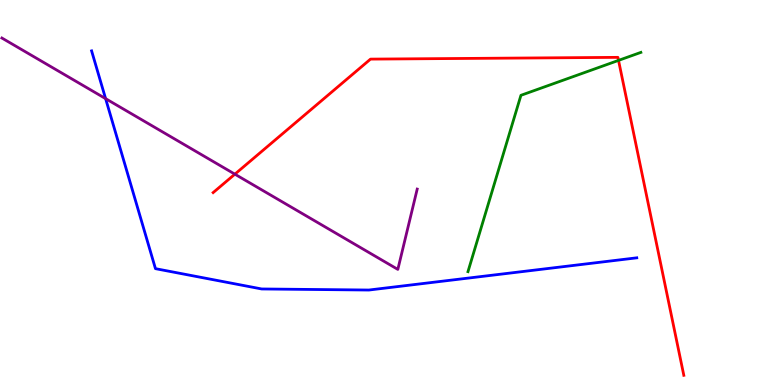[{'lines': ['blue', 'red'], 'intersections': []}, {'lines': ['green', 'red'], 'intersections': [{'x': 7.98, 'y': 8.43}]}, {'lines': ['purple', 'red'], 'intersections': [{'x': 3.03, 'y': 5.48}]}, {'lines': ['blue', 'green'], 'intersections': []}, {'lines': ['blue', 'purple'], 'intersections': [{'x': 1.36, 'y': 7.44}]}, {'lines': ['green', 'purple'], 'intersections': []}]